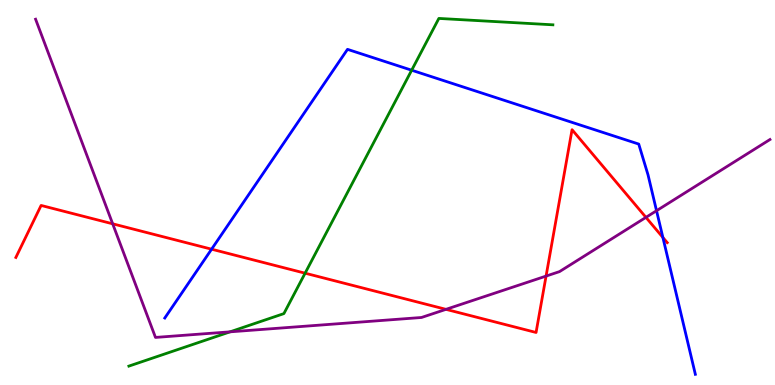[{'lines': ['blue', 'red'], 'intersections': [{'x': 2.73, 'y': 3.53}, {'x': 8.55, 'y': 3.83}]}, {'lines': ['green', 'red'], 'intersections': [{'x': 3.94, 'y': 2.9}]}, {'lines': ['purple', 'red'], 'intersections': [{'x': 1.45, 'y': 4.19}, {'x': 5.75, 'y': 1.96}, {'x': 7.05, 'y': 2.83}, {'x': 8.33, 'y': 4.35}]}, {'lines': ['blue', 'green'], 'intersections': [{'x': 5.31, 'y': 8.18}]}, {'lines': ['blue', 'purple'], 'intersections': [{'x': 8.47, 'y': 4.53}]}, {'lines': ['green', 'purple'], 'intersections': [{'x': 2.97, 'y': 1.38}]}]